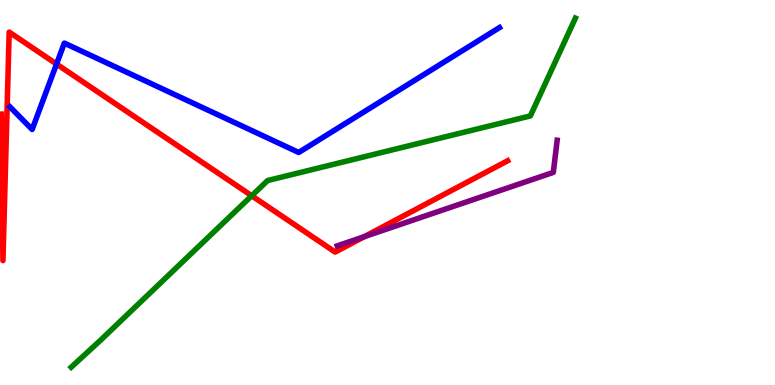[{'lines': ['blue', 'red'], 'intersections': [{'x': 0.73, 'y': 8.34}]}, {'lines': ['green', 'red'], 'intersections': [{'x': 3.25, 'y': 4.92}]}, {'lines': ['purple', 'red'], 'intersections': [{'x': 4.7, 'y': 3.85}]}, {'lines': ['blue', 'green'], 'intersections': []}, {'lines': ['blue', 'purple'], 'intersections': []}, {'lines': ['green', 'purple'], 'intersections': []}]